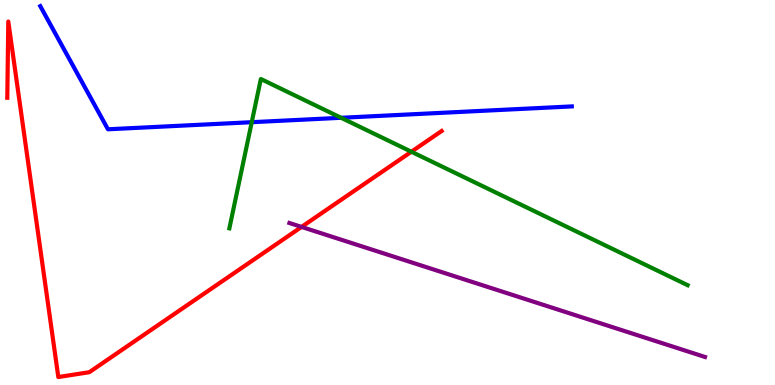[{'lines': ['blue', 'red'], 'intersections': []}, {'lines': ['green', 'red'], 'intersections': [{'x': 5.31, 'y': 6.06}]}, {'lines': ['purple', 'red'], 'intersections': [{'x': 3.89, 'y': 4.11}]}, {'lines': ['blue', 'green'], 'intersections': [{'x': 3.25, 'y': 6.83}, {'x': 4.4, 'y': 6.94}]}, {'lines': ['blue', 'purple'], 'intersections': []}, {'lines': ['green', 'purple'], 'intersections': []}]